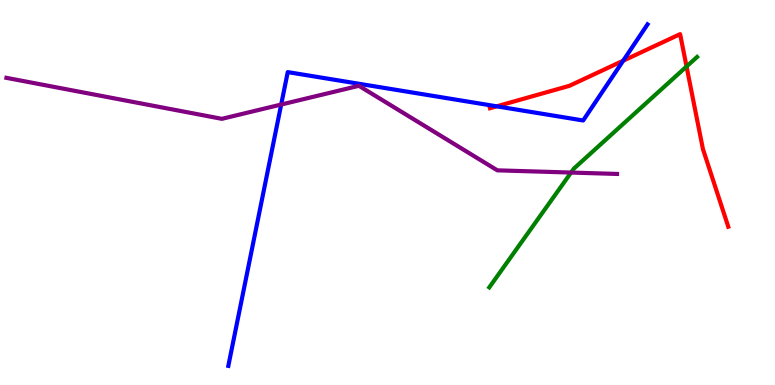[{'lines': ['blue', 'red'], 'intersections': [{'x': 6.41, 'y': 7.24}, {'x': 8.04, 'y': 8.42}]}, {'lines': ['green', 'red'], 'intersections': [{'x': 8.86, 'y': 8.27}]}, {'lines': ['purple', 'red'], 'intersections': []}, {'lines': ['blue', 'green'], 'intersections': []}, {'lines': ['blue', 'purple'], 'intersections': [{'x': 3.63, 'y': 7.28}]}, {'lines': ['green', 'purple'], 'intersections': [{'x': 7.37, 'y': 5.52}]}]